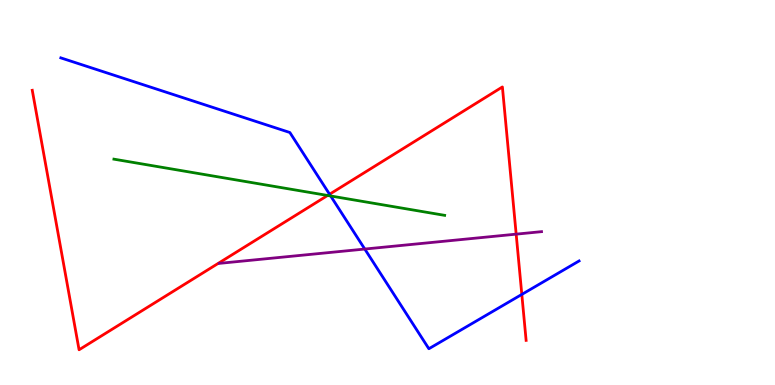[{'lines': ['blue', 'red'], 'intersections': [{'x': 4.25, 'y': 4.95}, {'x': 6.73, 'y': 2.35}]}, {'lines': ['green', 'red'], 'intersections': [{'x': 4.23, 'y': 4.92}]}, {'lines': ['purple', 'red'], 'intersections': [{'x': 6.66, 'y': 3.92}]}, {'lines': ['blue', 'green'], 'intersections': [{'x': 4.27, 'y': 4.91}]}, {'lines': ['blue', 'purple'], 'intersections': [{'x': 4.71, 'y': 3.53}]}, {'lines': ['green', 'purple'], 'intersections': []}]